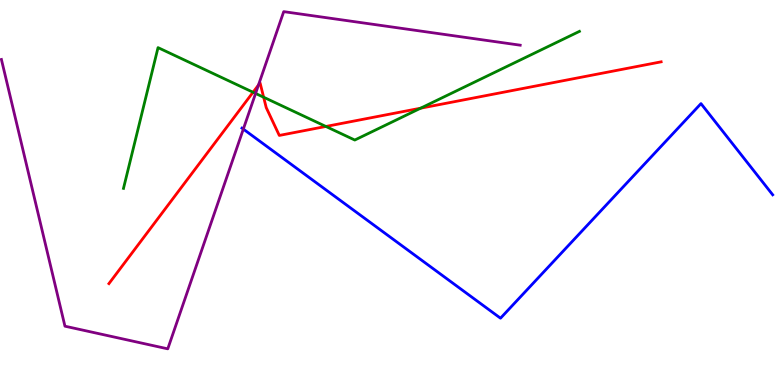[{'lines': ['blue', 'red'], 'intersections': []}, {'lines': ['green', 'red'], 'intersections': [{'x': 3.27, 'y': 7.6}, {'x': 3.4, 'y': 7.47}, {'x': 4.2, 'y': 6.72}, {'x': 5.43, 'y': 7.19}]}, {'lines': ['purple', 'red'], 'intersections': [{'x': 3.34, 'y': 7.79}]}, {'lines': ['blue', 'green'], 'intersections': []}, {'lines': ['blue', 'purple'], 'intersections': [{'x': 3.14, 'y': 6.65}]}, {'lines': ['green', 'purple'], 'intersections': [{'x': 3.3, 'y': 7.57}]}]